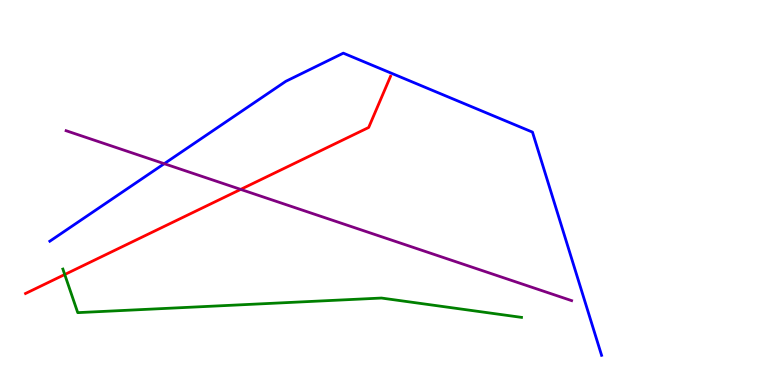[{'lines': ['blue', 'red'], 'intersections': []}, {'lines': ['green', 'red'], 'intersections': [{'x': 0.835, 'y': 2.87}]}, {'lines': ['purple', 'red'], 'intersections': [{'x': 3.11, 'y': 5.08}]}, {'lines': ['blue', 'green'], 'intersections': []}, {'lines': ['blue', 'purple'], 'intersections': [{'x': 2.12, 'y': 5.75}]}, {'lines': ['green', 'purple'], 'intersections': []}]